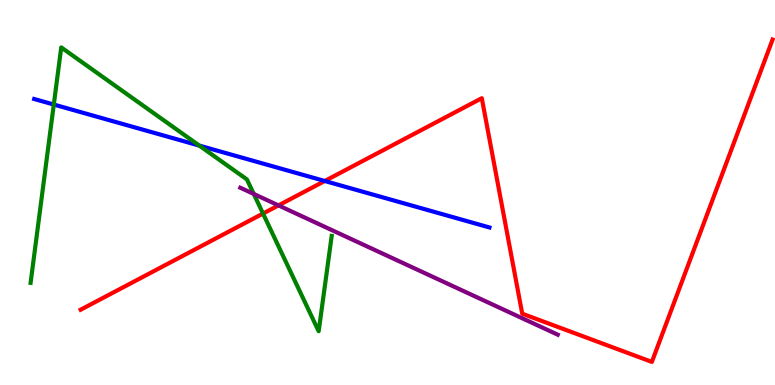[{'lines': ['blue', 'red'], 'intersections': [{'x': 4.19, 'y': 5.3}]}, {'lines': ['green', 'red'], 'intersections': [{'x': 3.39, 'y': 4.45}]}, {'lines': ['purple', 'red'], 'intersections': [{'x': 3.59, 'y': 4.66}]}, {'lines': ['blue', 'green'], 'intersections': [{'x': 0.694, 'y': 7.28}, {'x': 2.57, 'y': 6.22}]}, {'lines': ['blue', 'purple'], 'intersections': []}, {'lines': ['green', 'purple'], 'intersections': [{'x': 3.27, 'y': 4.96}]}]